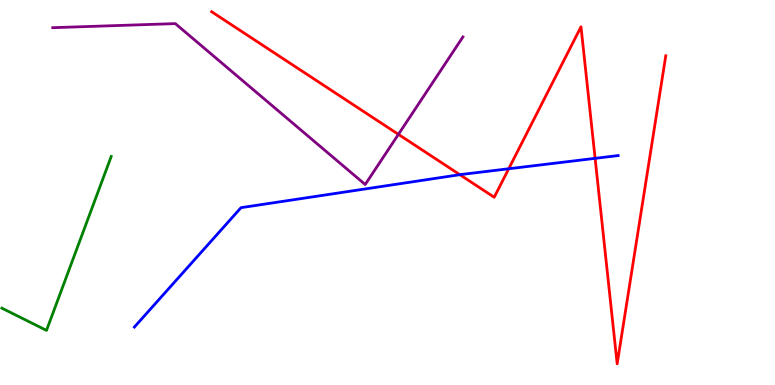[{'lines': ['blue', 'red'], 'intersections': [{'x': 5.93, 'y': 5.46}, {'x': 6.56, 'y': 5.62}, {'x': 7.68, 'y': 5.89}]}, {'lines': ['green', 'red'], 'intersections': []}, {'lines': ['purple', 'red'], 'intersections': [{'x': 5.14, 'y': 6.51}]}, {'lines': ['blue', 'green'], 'intersections': []}, {'lines': ['blue', 'purple'], 'intersections': []}, {'lines': ['green', 'purple'], 'intersections': []}]